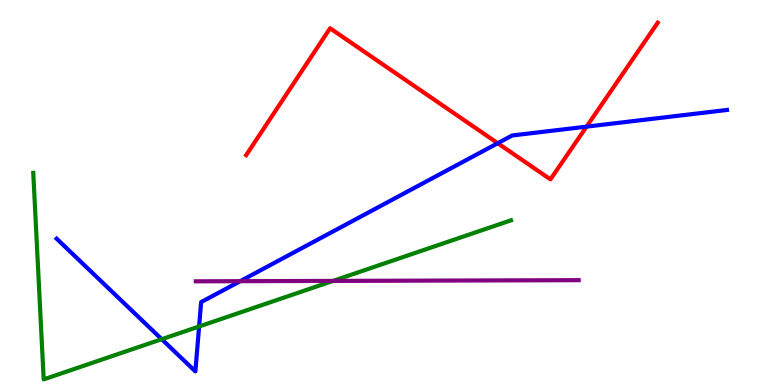[{'lines': ['blue', 'red'], 'intersections': [{'x': 6.42, 'y': 6.28}, {'x': 7.57, 'y': 6.71}]}, {'lines': ['green', 'red'], 'intersections': []}, {'lines': ['purple', 'red'], 'intersections': []}, {'lines': ['blue', 'green'], 'intersections': [{'x': 2.09, 'y': 1.19}, {'x': 2.57, 'y': 1.52}]}, {'lines': ['blue', 'purple'], 'intersections': [{'x': 3.1, 'y': 2.7}]}, {'lines': ['green', 'purple'], 'intersections': [{'x': 4.3, 'y': 2.7}]}]